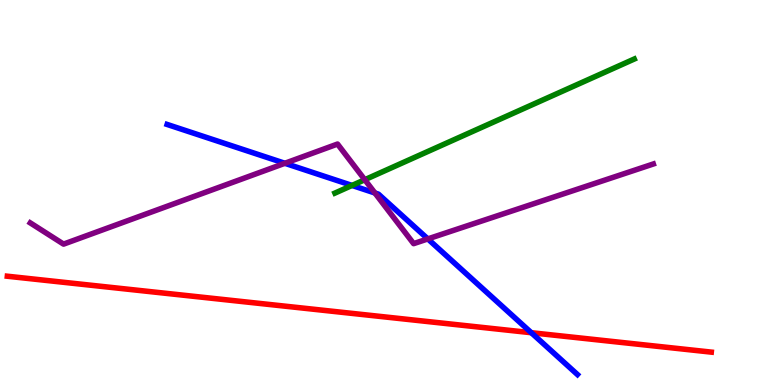[{'lines': ['blue', 'red'], 'intersections': [{'x': 6.86, 'y': 1.36}]}, {'lines': ['green', 'red'], 'intersections': []}, {'lines': ['purple', 'red'], 'intersections': []}, {'lines': ['blue', 'green'], 'intersections': [{'x': 4.54, 'y': 5.18}]}, {'lines': ['blue', 'purple'], 'intersections': [{'x': 3.68, 'y': 5.76}, {'x': 4.84, 'y': 4.99}, {'x': 5.52, 'y': 3.79}]}, {'lines': ['green', 'purple'], 'intersections': [{'x': 4.71, 'y': 5.33}]}]